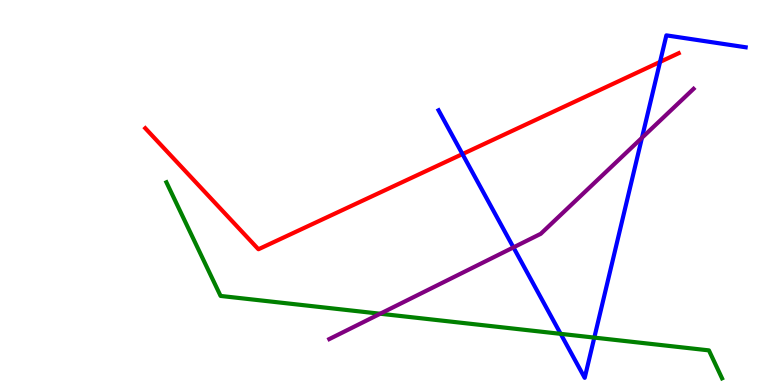[{'lines': ['blue', 'red'], 'intersections': [{'x': 5.97, 'y': 6.0}, {'x': 8.52, 'y': 8.39}]}, {'lines': ['green', 'red'], 'intersections': []}, {'lines': ['purple', 'red'], 'intersections': []}, {'lines': ['blue', 'green'], 'intersections': [{'x': 7.23, 'y': 1.33}, {'x': 7.67, 'y': 1.23}]}, {'lines': ['blue', 'purple'], 'intersections': [{'x': 6.63, 'y': 3.57}, {'x': 8.28, 'y': 6.42}]}, {'lines': ['green', 'purple'], 'intersections': [{'x': 4.91, 'y': 1.85}]}]